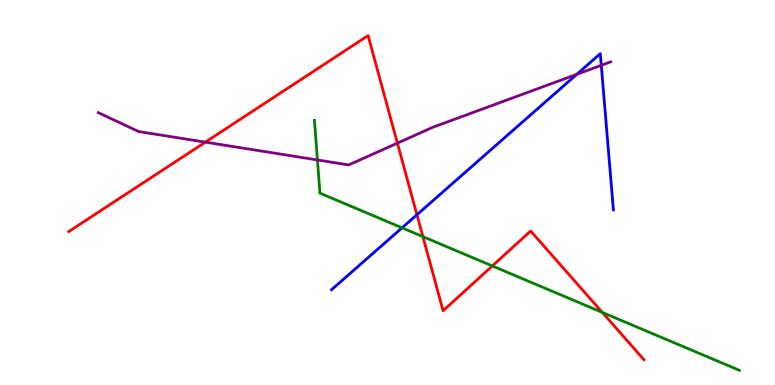[{'lines': ['blue', 'red'], 'intersections': [{'x': 5.38, 'y': 4.42}]}, {'lines': ['green', 'red'], 'intersections': [{'x': 5.46, 'y': 3.85}, {'x': 6.35, 'y': 3.09}, {'x': 7.77, 'y': 1.89}]}, {'lines': ['purple', 'red'], 'intersections': [{'x': 2.65, 'y': 6.31}, {'x': 5.13, 'y': 6.28}]}, {'lines': ['blue', 'green'], 'intersections': [{'x': 5.19, 'y': 4.08}]}, {'lines': ['blue', 'purple'], 'intersections': [{'x': 7.44, 'y': 8.07}, {'x': 7.76, 'y': 8.3}]}, {'lines': ['green', 'purple'], 'intersections': [{'x': 4.1, 'y': 5.85}]}]